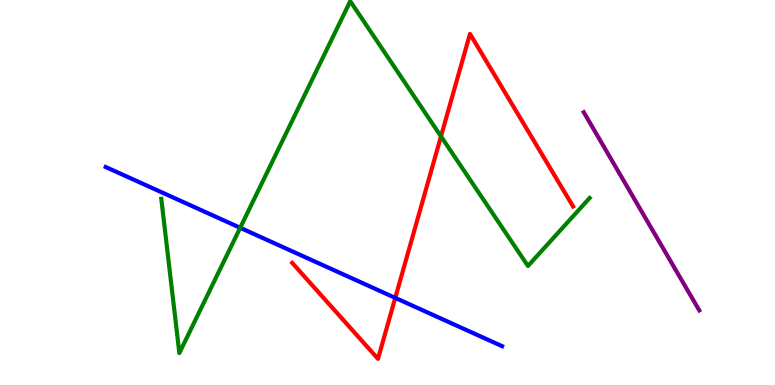[{'lines': ['blue', 'red'], 'intersections': [{'x': 5.1, 'y': 2.26}]}, {'lines': ['green', 'red'], 'intersections': [{'x': 5.69, 'y': 6.46}]}, {'lines': ['purple', 'red'], 'intersections': []}, {'lines': ['blue', 'green'], 'intersections': [{'x': 3.1, 'y': 4.08}]}, {'lines': ['blue', 'purple'], 'intersections': []}, {'lines': ['green', 'purple'], 'intersections': []}]